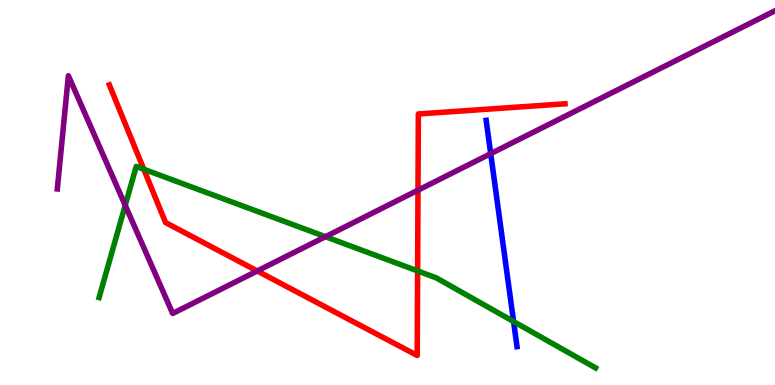[{'lines': ['blue', 'red'], 'intersections': []}, {'lines': ['green', 'red'], 'intersections': [{'x': 1.86, 'y': 5.6}, {'x': 5.39, 'y': 2.96}]}, {'lines': ['purple', 'red'], 'intersections': [{'x': 3.32, 'y': 2.96}, {'x': 5.39, 'y': 5.06}]}, {'lines': ['blue', 'green'], 'intersections': [{'x': 6.63, 'y': 1.65}]}, {'lines': ['blue', 'purple'], 'intersections': [{'x': 6.33, 'y': 6.01}]}, {'lines': ['green', 'purple'], 'intersections': [{'x': 1.62, 'y': 4.67}, {'x': 4.2, 'y': 3.85}]}]